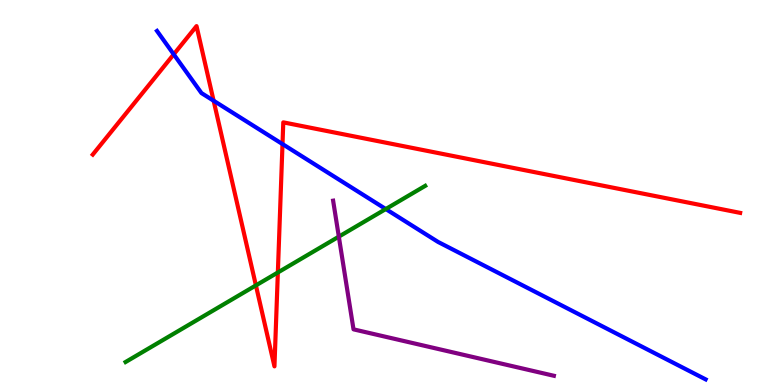[{'lines': ['blue', 'red'], 'intersections': [{'x': 2.24, 'y': 8.59}, {'x': 2.76, 'y': 7.38}, {'x': 3.65, 'y': 6.26}]}, {'lines': ['green', 'red'], 'intersections': [{'x': 3.3, 'y': 2.59}, {'x': 3.59, 'y': 2.92}]}, {'lines': ['purple', 'red'], 'intersections': []}, {'lines': ['blue', 'green'], 'intersections': [{'x': 4.98, 'y': 4.57}]}, {'lines': ['blue', 'purple'], 'intersections': []}, {'lines': ['green', 'purple'], 'intersections': [{'x': 4.37, 'y': 3.85}]}]